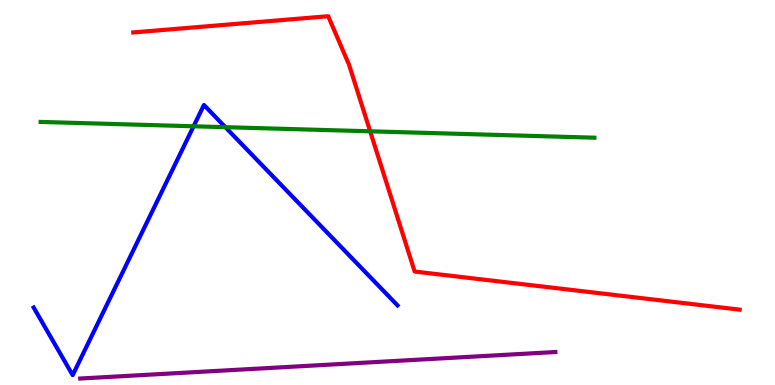[{'lines': ['blue', 'red'], 'intersections': []}, {'lines': ['green', 'red'], 'intersections': [{'x': 4.78, 'y': 6.59}]}, {'lines': ['purple', 'red'], 'intersections': []}, {'lines': ['blue', 'green'], 'intersections': [{'x': 2.5, 'y': 6.72}, {'x': 2.91, 'y': 6.7}]}, {'lines': ['blue', 'purple'], 'intersections': []}, {'lines': ['green', 'purple'], 'intersections': []}]